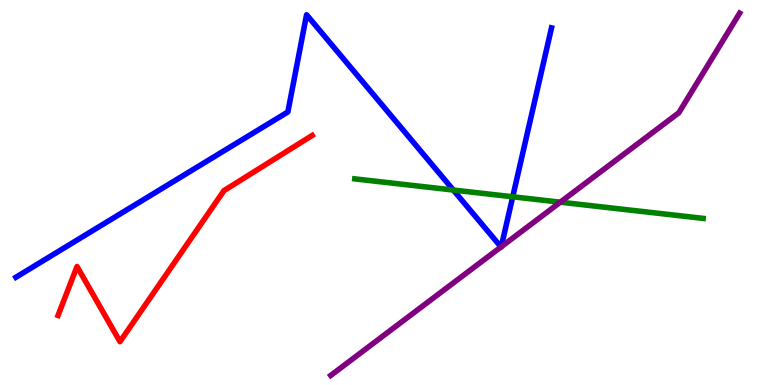[{'lines': ['blue', 'red'], 'intersections': []}, {'lines': ['green', 'red'], 'intersections': []}, {'lines': ['purple', 'red'], 'intersections': []}, {'lines': ['blue', 'green'], 'intersections': [{'x': 5.85, 'y': 5.06}, {'x': 6.62, 'y': 4.89}]}, {'lines': ['blue', 'purple'], 'intersections': [{'x': 6.46, 'y': 3.59}, {'x': 6.47, 'y': 3.59}]}, {'lines': ['green', 'purple'], 'intersections': [{'x': 7.23, 'y': 4.75}]}]